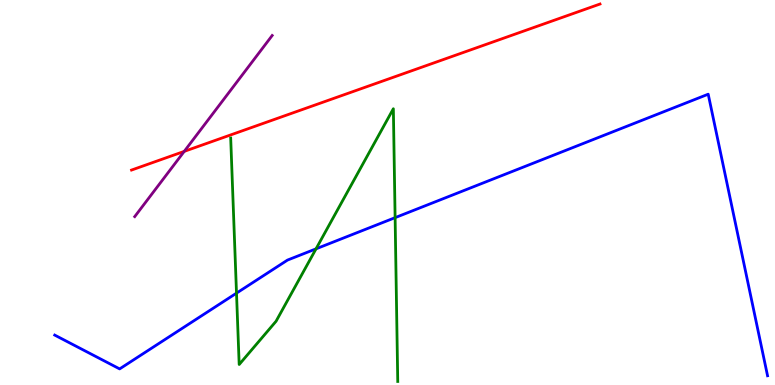[{'lines': ['blue', 'red'], 'intersections': []}, {'lines': ['green', 'red'], 'intersections': []}, {'lines': ['purple', 'red'], 'intersections': [{'x': 2.38, 'y': 6.07}]}, {'lines': ['blue', 'green'], 'intersections': [{'x': 3.05, 'y': 2.39}, {'x': 4.08, 'y': 3.54}, {'x': 5.1, 'y': 4.35}]}, {'lines': ['blue', 'purple'], 'intersections': []}, {'lines': ['green', 'purple'], 'intersections': []}]